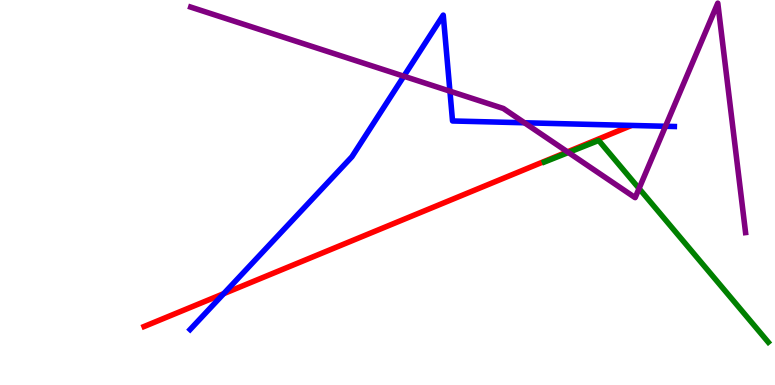[{'lines': ['blue', 'red'], 'intersections': [{'x': 2.89, 'y': 2.37}]}, {'lines': ['green', 'red'], 'intersections': []}, {'lines': ['purple', 'red'], 'intersections': [{'x': 7.32, 'y': 6.06}]}, {'lines': ['blue', 'green'], 'intersections': []}, {'lines': ['blue', 'purple'], 'intersections': [{'x': 5.21, 'y': 8.02}, {'x': 5.81, 'y': 7.63}, {'x': 6.77, 'y': 6.81}, {'x': 8.59, 'y': 6.72}]}, {'lines': ['green', 'purple'], 'intersections': [{'x': 7.33, 'y': 6.04}, {'x': 8.25, 'y': 5.1}]}]